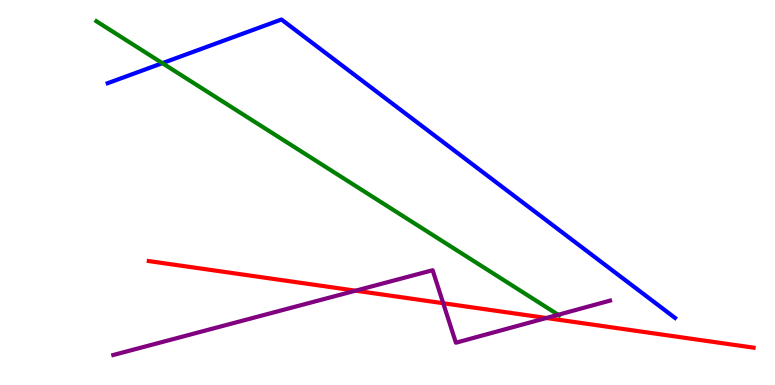[{'lines': ['blue', 'red'], 'intersections': []}, {'lines': ['green', 'red'], 'intersections': []}, {'lines': ['purple', 'red'], 'intersections': [{'x': 4.59, 'y': 2.45}, {'x': 5.72, 'y': 2.12}, {'x': 7.05, 'y': 1.74}]}, {'lines': ['blue', 'green'], 'intersections': [{'x': 2.09, 'y': 8.36}]}, {'lines': ['blue', 'purple'], 'intersections': []}, {'lines': ['green', 'purple'], 'intersections': [{'x': 7.2, 'y': 1.82}]}]